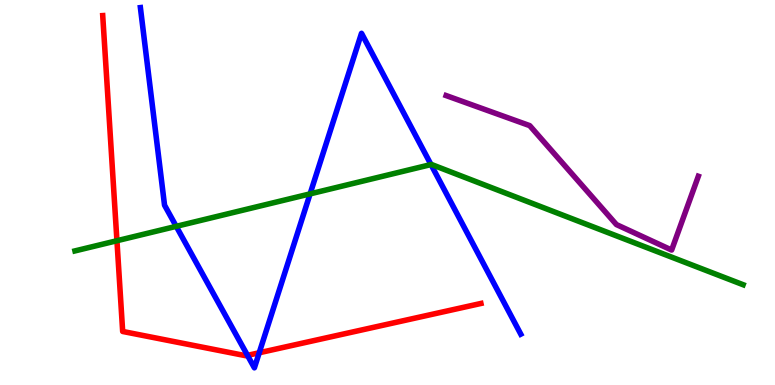[{'lines': ['blue', 'red'], 'intersections': [{'x': 3.19, 'y': 0.77}, {'x': 3.34, 'y': 0.837}]}, {'lines': ['green', 'red'], 'intersections': [{'x': 1.51, 'y': 3.75}]}, {'lines': ['purple', 'red'], 'intersections': []}, {'lines': ['blue', 'green'], 'intersections': [{'x': 2.27, 'y': 4.12}, {'x': 4.0, 'y': 4.96}, {'x': 5.56, 'y': 5.73}]}, {'lines': ['blue', 'purple'], 'intersections': []}, {'lines': ['green', 'purple'], 'intersections': []}]